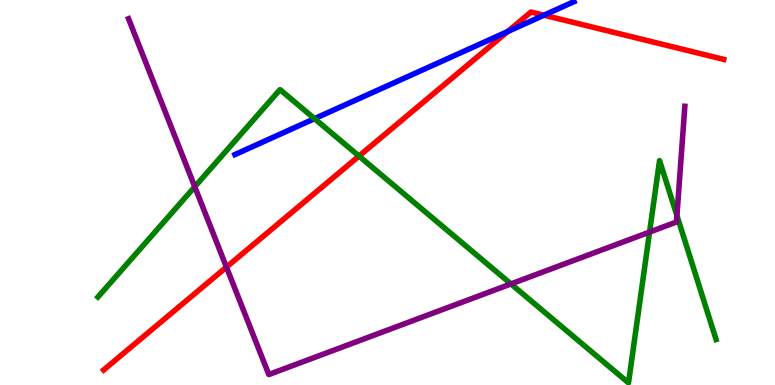[{'lines': ['blue', 'red'], 'intersections': [{'x': 6.55, 'y': 9.18}, {'x': 7.02, 'y': 9.61}]}, {'lines': ['green', 'red'], 'intersections': [{'x': 4.63, 'y': 5.95}]}, {'lines': ['purple', 'red'], 'intersections': [{'x': 2.92, 'y': 3.06}]}, {'lines': ['blue', 'green'], 'intersections': [{'x': 4.06, 'y': 6.92}]}, {'lines': ['blue', 'purple'], 'intersections': []}, {'lines': ['green', 'purple'], 'intersections': [{'x': 2.51, 'y': 5.15}, {'x': 6.59, 'y': 2.63}, {'x': 8.38, 'y': 3.97}, {'x': 8.73, 'y': 4.4}]}]